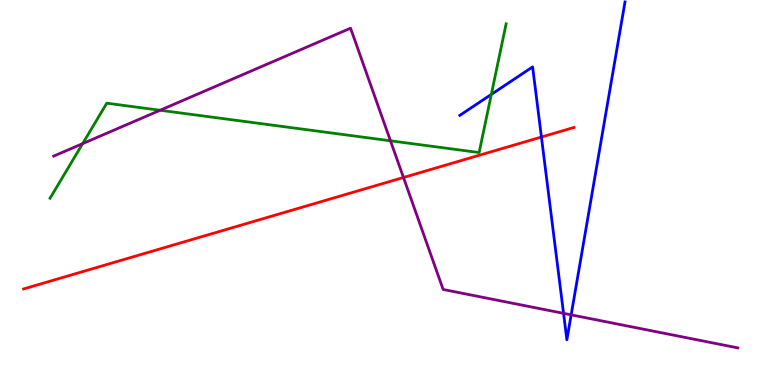[{'lines': ['blue', 'red'], 'intersections': [{'x': 6.99, 'y': 6.44}]}, {'lines': ['green', 'red'], 'intersections': []}, {'lines': ['purple', 'red'], 'intersections': [{'x': 5.21, 'y': 5.39}]}, {'lines': ['blue', 'green'], 'intersections': [{'x': 6.34, 'y': 7.55}]}, {'lines': ['blue', 'purple'], 'intersections': [{'x': 7.27, 'y': 1.86}, {'x': 7.37, 'y': 1.82}]}, {'lines': ['green', 'purple'], 'intersections': [{'x': 1.07, 'y': 6.27}, {'x': 2.07, 'y': 7.14}, {'x': 5.04, 'y': 6.34}]}]